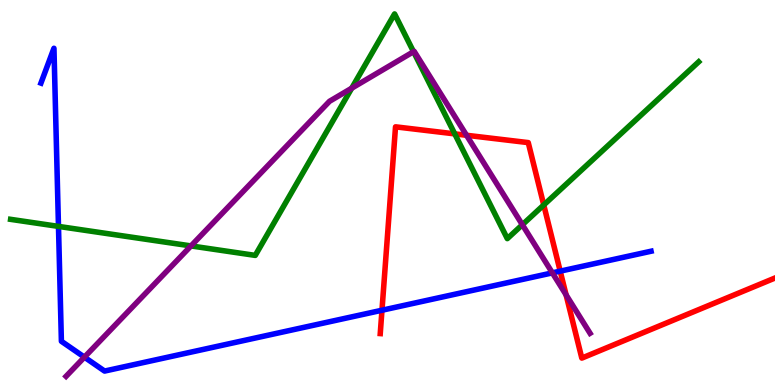[{'lines': ['blue', 'red'], 'intersections': [{'x': 4.93, 'y': 1.94}, {'x': 7.23, 'y': 2.96}]}, {'lines': ['green', 'red'], 'intersections': [{'x': 5.87, 'y': 6.52}, {'x': 7.02, 'y': 4.68}]}, {'lines': ['purple', 'red'], 'intersections': [{'x': 6.02, 'y': 6.49}, {'x': 7.3, 'y': 2.34}]}, {'lines': ['blue', 'green'], 'intersections': [{'x': 0.755, 'y': 4.12}]}, {'lines': ['blue', 'purple'], 'intersections': [{'x': 1.09, 'y': 0.723}, {'x': 7.13, 'y': 2.91}]}, {'lines': ['green', 'purple'], 'intersections': [{'x': 2.46, 'y': 3.61}, {'x': 4.54, 'y': 7.71}, {'x': 5.34, 'y': 8.66}, {'x': 6.74, 'y': 4.16}]}]